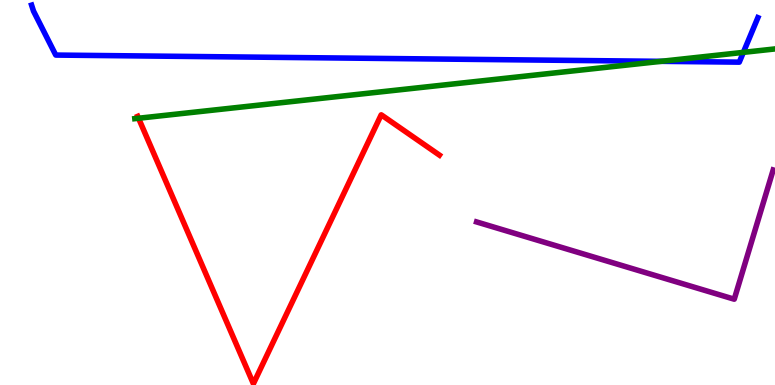[{'lines': ['blue', 'red'], 'intersections': []}, {'lines': ['green', 'red'], 'intersections': [{'x': 1.79, 'y': 6.93}]}, {'lines': ['purple', 'red'], 'intersections': []}, {'lines': ['blue', 'green'], 'intersections': [{'x': 8.53, 'y': 8.41}, {'x': 9.59, 'y': 8.64}]}, {'lines': ['blue', 'purple'], 'intersections': []}, {'lines': ['green', 'purple'], 'intersections': []}]